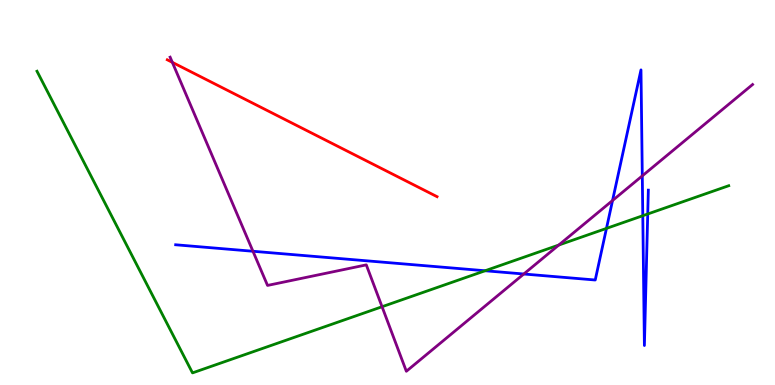[{'lines': ['blue', 'red'], 'intersections': []}, {'lines': ['green', 'red'], 'intersections': []}, {'lines': ['purple', 'red'], 'intersections': [{'x': 2.22, 'y': 8.38}]}, {'lines': ['blue', 'green'], 'intersections': [{'x': 6.26, 'y': 2.97}, {'x': 7.83, 'y': 4.07}, {'x': 8.29, 'y': 4.4}, {'x': 8.36, 'y': 4.44}]}, {'lines': ['blue', 'purple'], 'intersections': [{'x': 3.26, 'y': 3.47}, {'x': 6.76, 'y': 2.88}, {'x': 7.9, 'y': 4.79}, {'x': 8.29, 'y': 5.43}]}, {'lines': ['green', 'purple'], 'intersections': [{'x': 4.93, 'y': 2.03}, {'x': 7.21, 'y': 3.64}]}]